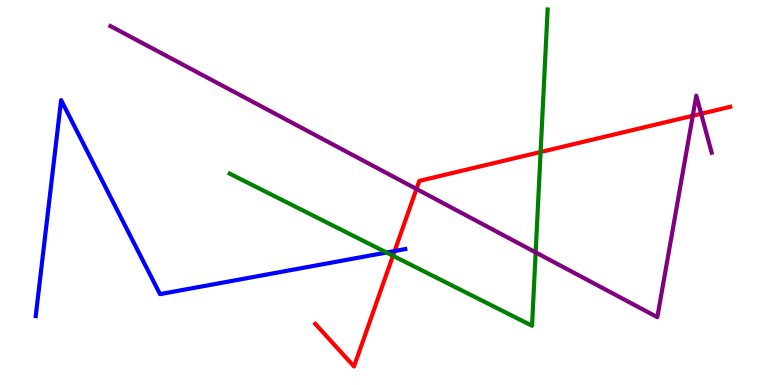[{'lines': ['blue', 'red'], 'intersections': [{'x': 5.09, 'y': 3.48}]}, {'lines': ['green', 'red'], 'intersections': [{'x': 5.07, 'y': 3.36}, {'x': 6.98, 'y': 6.05}]}, {'lines': ['purple', 'red'], 'intersections': [{'x': 5.37, 'y': 5.09}, {'x': 8.94, 'y': 6.99}, {'x': 9.05, 'y': 7.05}]}, {'lines': ['blue', 'green'], 'intersections': [{'x': 4.99, 'y': 3.44}]}, {'lines': ['blue', 'purple'], 'intersections': []}, {'lines': ['green', 'purple'], 'intersections': [{'x': 6.91, 'y': 3.44}]}]